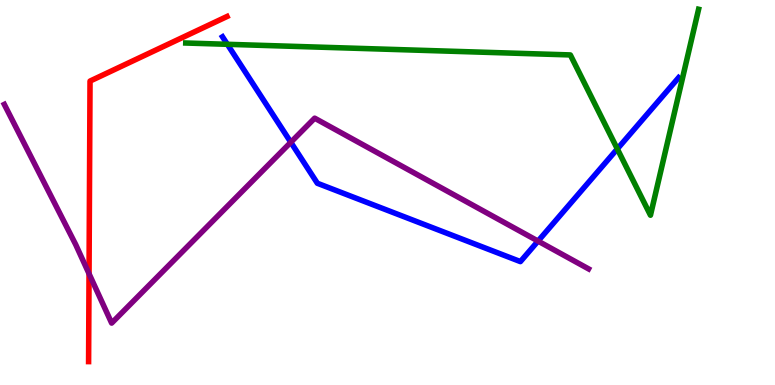[{'lines': ['blue', 'red'], 'intersections': []}, {'lines': ['green', 'red'], 'intersections': []}, {'lines': ['purple', 'red'], 'intersections': [{'x': 1.15, 'y': 2.89}]}, {'lines': ['blue', 'green'], 'intersections': [{'x': 2.93, 'y': 8.85}, {'x': 7.97, 'y': 6.13}]}, {'lines': ['blue', 'purple'], 'intersections': [{'x': 3.75, 'y': 6.3}, {'x': 6.94, 'y': 3.74}]}, {'lines': ['green', 'purple'], 'intersections': []}]